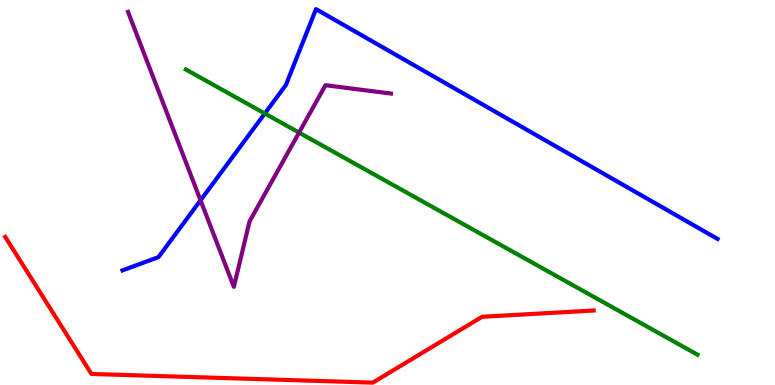[{'lines': ['blue', 'red'], 'intersections': []}, {'lines': ['green', 'red'], 'intersections': []}, {'lines': ['purple', 'red'], 'intersections': []}, {'lines': ['blue', 'green'], 'intersections': [{'x': 3.42, 'y': 7.05}]}, {'lines': ['blue', 'purple'], 'intersections': [{'x': 2.59, 'y': 4.8}]}, {'lines': ['green', 'purple'], 'intersections': [{'x': 3.86, 'y': 6.56}]}]